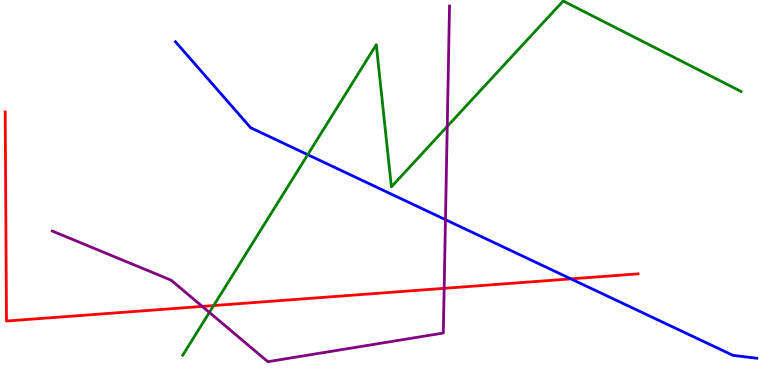[{'lines': ['blue', 'red'], 'intersections': [{'x': 7.37, 'y': 2.76}]}, {'lines': ['green', 'red'], 'intersections': [{'x': 2.76, 'y': 2.06}]}, {'lines': ['purple', 'red'], 'intersections': [{'x': 2.61, 'y': 2.04}, {'x': 5.73, 'y': 2.51}]}, {'lines': ['blue', 'green'], 'intersections': [{'x': 3.97, 'y': 5.98}]}, {'lines': ['blue', 'purple'], 'intersections': [{'x': 5.75, 'y': 4.29}]}, {'lines': ['green', 'purple'], 'intersections': [{'x': 2.7, 'y': 1.88}, {'x': 5.77, 'y': 6.72}]}]